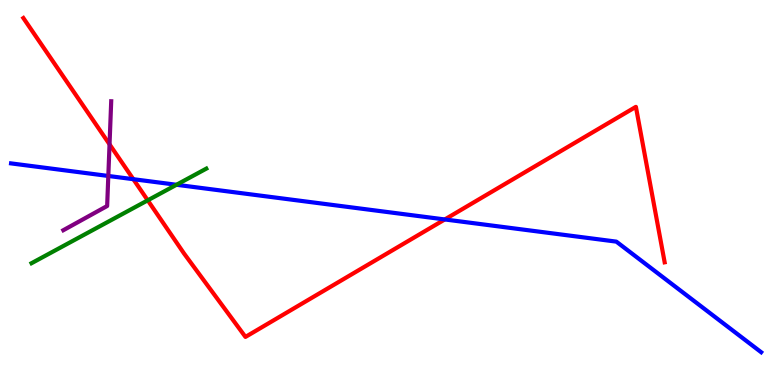[{'lines': ['blue', 'red'], 'intersections': [{'x': 1.72, 'y': 5.35}, {'x': 5.74, 'y': 4.3}]}, {'lines': ['green', 'red'], 'intersections': [{'x': 1.91, 'y': 4.8}]}, {'lines': ['purple', 'red'], 'intersections': [{'x': 1.41, 'y': 6.25}]}, {'lines': ['blue', 'green'], 'intersections': [{'x': 2.28, 'y': 5.2}]}, {'lines': ['blue', 'purple'], 'intersections': [{'x': 1.4, 'y': 5.43}]}, {'lines': ['green', 'purple'], 'intersections': []}]